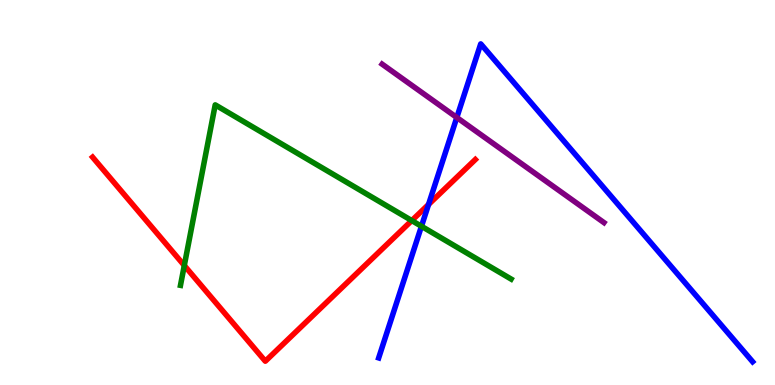[{'lines': ['blue', 'red'], 'intersections': [{'x': 5.53, 'y': 4.69}]}, {'lines': ['green', 'red'], 'intersections': [{'x': 2.38, 'y': 3.1}, {'x': 5.31, 'y': 4.27}]}, {'lines': ['purple', 'red'], 'intersections': []}, {'lines': ['blue', 'green'], 'intersections': [{'x': 5.44, 'y': 4.12}]}, {'lines': ['blue', 'purple'], 'intersections': [{'x': 5.89, 'y': 6.95}]}, {'lines': ['green', 'purple'], 'intersections': []}]